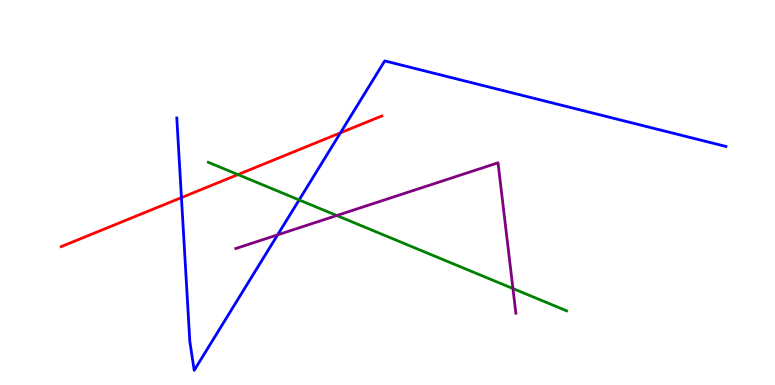[{'lines': ['blue', 'red'], 'intersections': [{'x': 2.34, 'y': 4.87}, {'x': 4.39, 'y': 6.55}]}, {'lines': ['green', 'red'], 'intersections': [{'x': 3.07, 'y': 5.47}]}, {'lines': ['purple', 'red'], 'intersections': []}, {'lines': ['blue', 'green'], 'intersections': [{'x': 3.86, 'y': 4.81}]}, {'lines': ['blue', 'purple'], 'intersections': [{'x': 3.58, 'y': 3.9}]}, {'lines': ['green', 'purple'], 'intersections': [{'x': 4.35, 'y': 4.4}, {'x': 6.62, 'y': 2.51}]}]